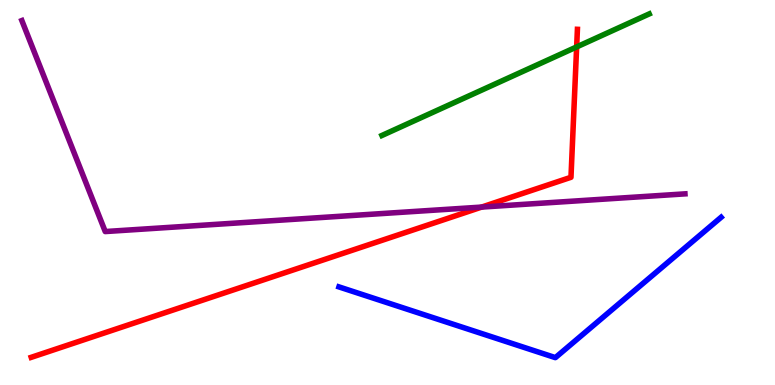[{'lines': ['blue', 'red'], 'intersections': []}, {'lines': ['green', 'red'], 'intersections': [{'x': 7.44, 'y': 8.78}]}, {'lines': ['purple', 'red'], 'intersections': [{'x': 6.21, 'y': 4.62}]}, {'lines': ['blue', 'green'], 'intersections': []}, {'lines': ['blue', 'purple'], 'intersections': []}, {'lines': ['green', 'purple'], 'intersections': []}]